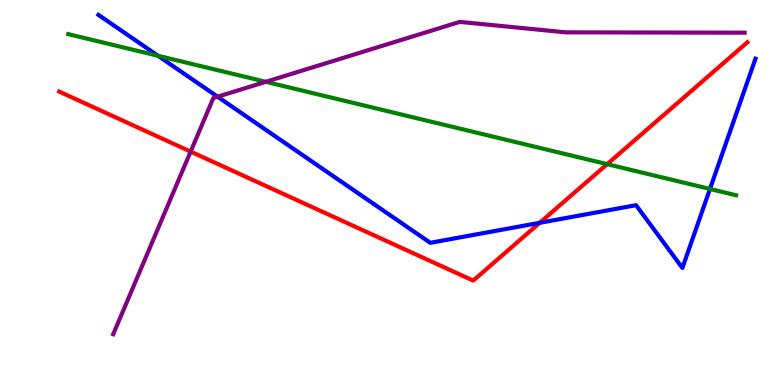[{'lines': ['blue', 'red'], 'intersections': [{'x': 6.96, 'y': 4.21}]}, {'lines': ['green', 'red'], 'intersections': [{'x': 7.83, 'y': 5.74}]}, {'lines': ['purple', 'red'], 'intersections': [{'x': 2.46, 'y': 6.06}]}, {'lines': ['blue', 'green'], 'intersections': [{'x': 2.04, 'y': 8.55}, {'x': 9.16, 'y': 5.09}]}, {'lines': ['blue', 'purple'], 'intersections': [{'x': 2.81, 'y': 7.49}]}, {'lines': ['green', 'purple'], 'intersections': [{'x': 3.43, 'y': 7.88}]}]